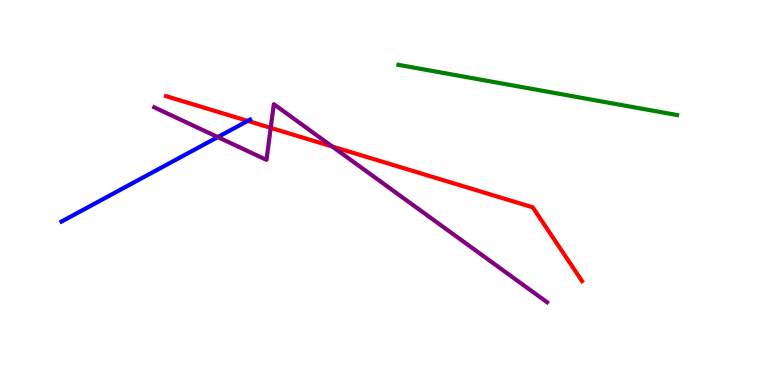[{'lines': ['blue', 'red'], 'intersections': [{'x': 3.2, 'y': 6.86}]}, {'lines': ['green', 'red'], 'intersections': []}, {'lines': ['purple', 'red'], 'intersections': [{'x': 3.49, 'y': 6.68}, {'x': 4.29, 'y': 6.19}]}, {'lines': ['blue', 'green'], 'intersections': []}, {'lines': ['blue', 'purple'], 'intersections': [{'x': 2.81, 'y': 6.44}]}, {'lines': ['green', 'purple'], 'intersections': []}]